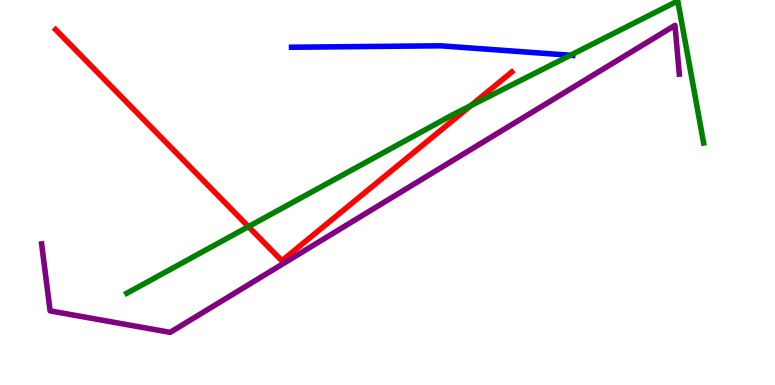[{'lines': ['blue', 'red'], 'intersections': []}, {'lines': ['green', 'red'], 'intersections': [{'x': 3.21, 'y': 4.11}, {'x': 6.07, 'y': 7.26}]}, {'lines': ['purple', 'red'], 'intersections': []}, {'lines': ['blue', 'green'], 'intersections': [{'x': 7.36, 'y': 8.56}]}, {'lines': ['blue', 'purple'], 'intersections': []}, {'lines': ['green', 'purple'], 'intersections': []}]